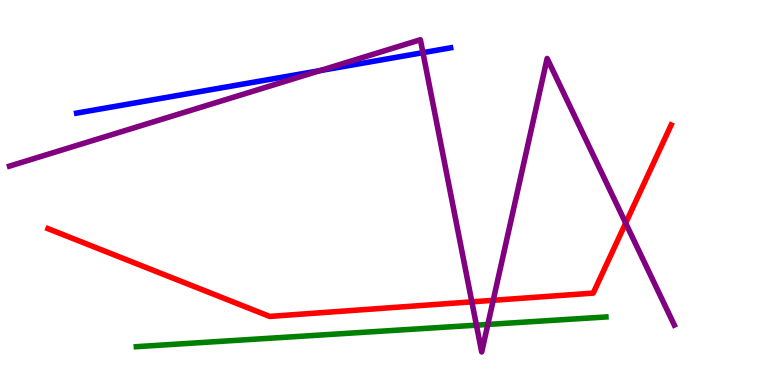[{'lines': ['blue', 'red'], 'intersections': []}, {'lines': ['green', 'red'], 'intersections': []}, {'lines': ['purple', 'red'], 'intersections': [{'x': 6.09, 'y': 2.16}, {'x': 6.36, 'y': 2.2}, {'x': 8.07, 'y': 4.21}]}, {'lines': ['blue', 'green'], 'intersections': []}, {'lines': ['blue', 'purple'], 'intersections': [{'x': 4.13, 'y': 8.17}, {'x': 5.46, 'y': 8.63}]}, {'lines': ['green', 'purple'], 'intersections': [{'x': 6.15, 'y': 1.55}, {'x': 6.29, 'y': 1.57}]}]